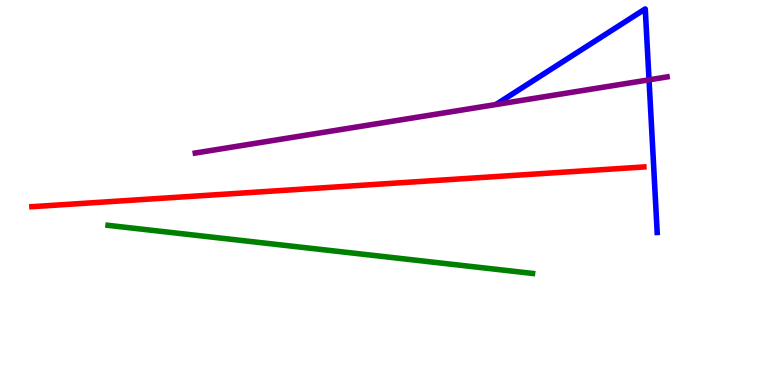[{'lines': ['blue', 'red'], 'intersections': []}, {'lines': ['green', 'red'], 'intersections': []}, {'lines': ['purple', 'red'], 'intersections': []}, {'lines': ['blue', 'green'], 'intersections': []}, {'lines': ['blue', 'purple'], 'intersections': [{'x': 8.37, 'y': 7.93}]}, {'lines': ['green', 'purple'], 'intersections': []}]